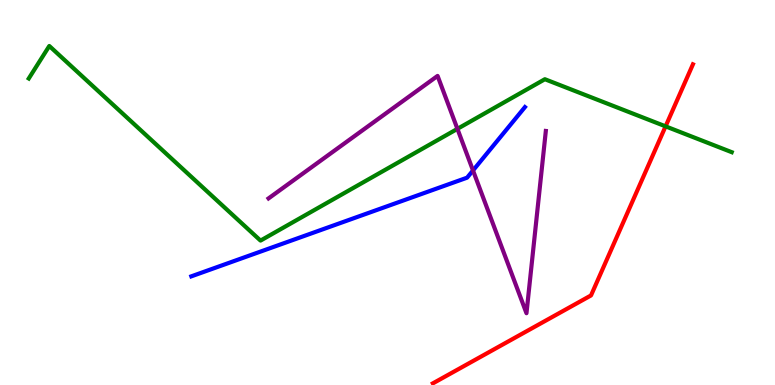[{'lines': ['blue', 'red'], 'intersections': []}, {'lines': ['green', 'red'], 'intersections': [{'x': 8.59, 'y': 6.72}]}, {'lines': ['purple', 'red'], 'intersections': []}, {'lines': ['blue', 'green'], 'intersections': []}, {'lines': ['blue', 'purple'], 'intersections': [{'x': 6.1, 'y': 5.57}]}, {'lines': ['green', 'purple'], 'intersections': [{'x': 5.9, 'y': 6.65}]}]